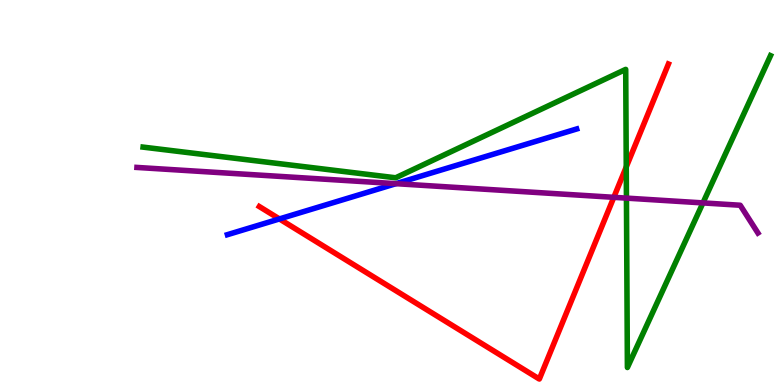[{'lines': ['blue', 'red'], 'intersections': [{'x': 3.61, 'y': 4.31}]}, {'lines': ['green', 'red'], 'intersections': [{'x': 8.08, 'y': 5.66}]}, {'lines': ['purple', 'red'], 'intersections': [{'x': 7.92, 'y': 4.87}]}, {'lines': ['blue', 'green'], 'intersections': []}, {'lines': ['blue', 'purple'], 'intersections': [{'x': 5.11, 'y': 5.23}]}, {'lines': ['green', 'purple'], 'intersections': [{'x': 8.08, 'y': 4.85}, {'x': 9.07, 'y': 4.73}]}]